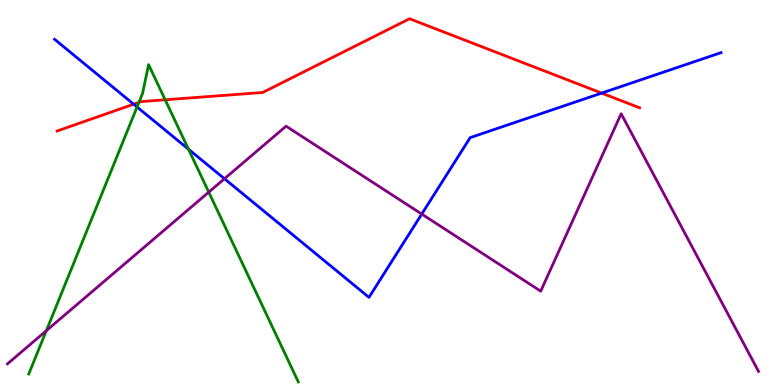[{'lines': ['blue', 'red'], 'intersections': [{'x': 1.72, 'y': 7.29}, {'x': 7.76, 'y': 7.58}]}, {'lines': ['green', 'red'], 'intersections': [{'x': 1.79, 'y': 7.34}, {'x': 2.13, 'y': 7.41}]}, {'lines': ['purple', 'red'], 'intersections': []}, {'lines': ['blue', 'green'], 'intersections': [{'x': 1.77, 'y': 7.22}, {'x': 2.43, 'y': 6.12}]}, {'lines': ['blue', 'purple'], 'intersections': [{'x': 2.9, 'y': 5.36}, {'x': 5.44, 'y': 4.44}]}, {'lines': ['green', 'purple'], 'intersections': [{'x': 0.598, 'y': 1.41}, {'x': 2.69, 'y': 5.01}]}]